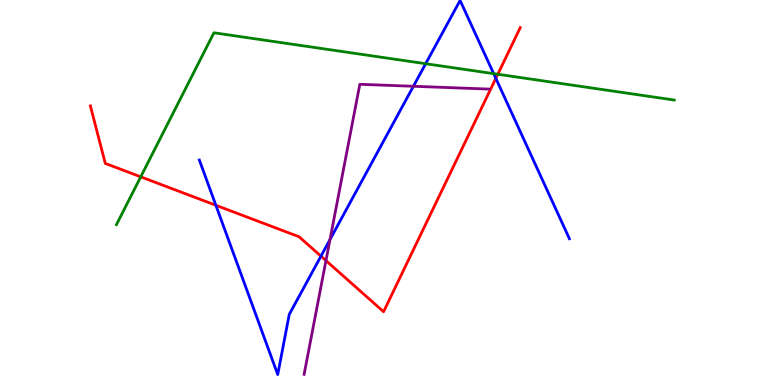[{'lines': ['blue', 'red'], 'intersections': [{'x': 2.79, 'y': 4.67}, {'x': 4.14, 'y': 3.35}, {'x': 6.4, 'y': 7.96}]}, {'lines': ['green', 'red'], 'intersections': [{'x': 1.82, 'y': 5.41}, {'x': 6.42, 'y': 8.07}]}, {'lines': ['purple', 'red'], 'intersections': [{'x': 4.21, 'y': 3.23}]}, {'lines': ['blue', 'green'], 'intersections': [{'x': 5.49, 'y': 8.35}, {'x': 6.37, 'y': 8.09}]}, {'lines': ['blue', 'purple'], 'intersections': [{'x': 4.26, 'y': 3.78}, {'x': 5.33, 'y': 7.76}]}, {'lines': ['green', 'purple'], 'intersections': []}]